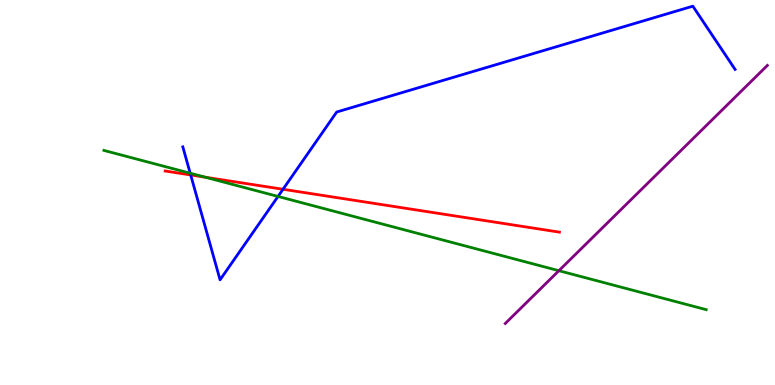[{'lines': ['blue', 'red'], 'intersections': [{'x': 2.46, 'y': 5.46}, {'x': 3.65, 'y': 5.08}]}, {'lines': ['green', 'red'], 'intersections': [{'x': 2.65, 'y': 5.4}]}, {'lines': ['purple', 'red'], 'intersections': []}, {'lines': ['blue', 'green'], 'intersections': [{'x': 2.45, 'y': 5.5}, {'x': 3.59, 'y': 4.9}]}, {'lines': ['blue', 'purple'], 'intersections': []}, {'lines': ['green', 'purple'], 'intersections': [{'x': 7.21, 'y': 2.97}]}]